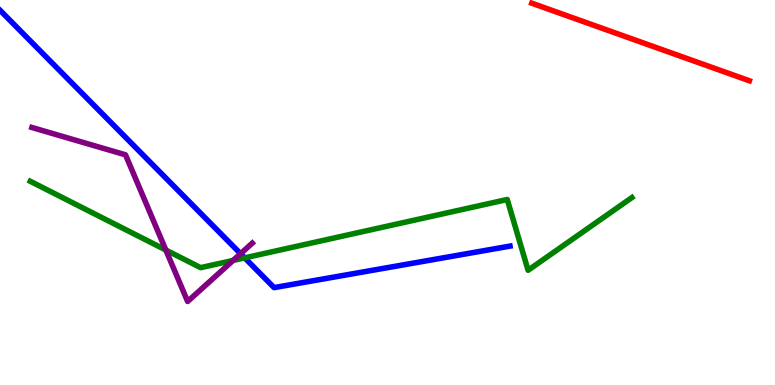[{'lines': ['blue', 'red'], 'intersections': []}, {'lines': ['green', 'red'], 'intersections': []}, {'lines': ['purple', 'red'], 'intersections': []}, {'lines': ['blue', 'green'], 'intersections': [{'x': 3.16, 'y': 3.3}]}, {'lines': ['blue', 'purple'], 'intersections': [{'x': 3.1, 'y': 3.41}]}, {'lines': ['green', 'purple'], 'intersections': [{'x': 2.14, 'y': 3.51}, {'x': 3.01, 'y': 3.24}]}]